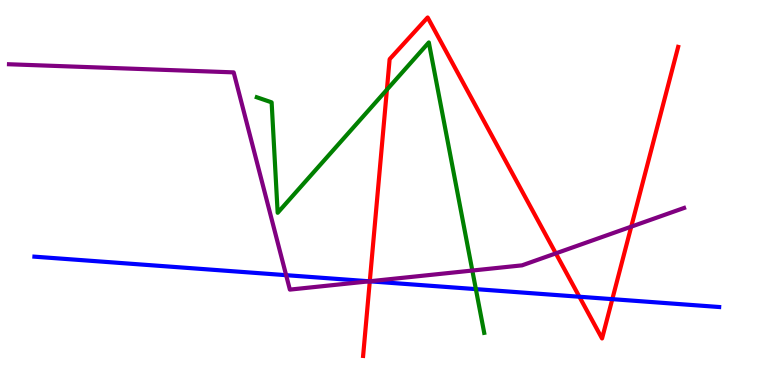[{'lines': ['blue', 'red'], 'intersections': [{'x': 4.77, 'y': 2.69}, {'x': 7.48, 'y': 2.29}, {'x': 7.9, 'y': 2.23}]}, {'lines': ['green', 'red'], 'intersections': [{'x': 4.99, 'y': 7.67}]}, {'lines': ['purple', 'red'], 'intersections': [{'x': 4.77, 'y': 2.69}, {'x': 7.17, 'y': 3.42}, {'x': 8.14, 'y': 4.11}]}, {'lines': ['blue', 'green'], 'intersections': [{'x': 6.14, 'y': 2.49}]}, {'lines': ['blue', 'purple'], 'intersections': [{'x': 3.69, 'y': 2.85}, {'x': 4.77, 'y': 2.69}]}, {'lines': ['green', 'purple'], 'intersections': [{'x': 6.09, 'y': 2.97}]}]